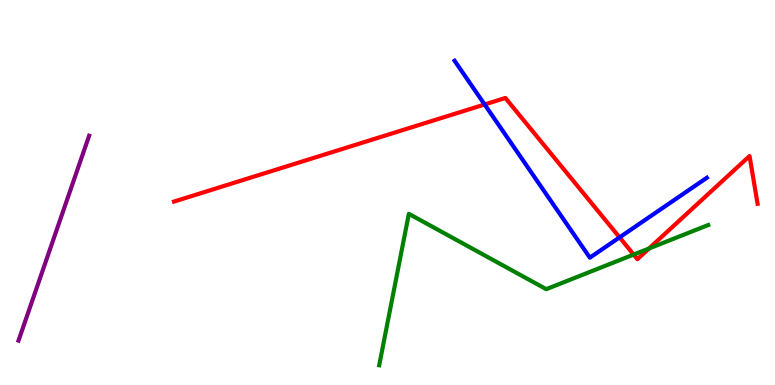[{'lines': ['blue', 'red'], 'intersections': [{'x': 6.25, 'y': 7.29}, {'x': 7.99, 'y': 3.83}]}, {'lines': ['green', 'red'], 'intersections': [{'x': 8.18, 'y': 3.39}, {'x': 8.37, 'y': 3.55}]}, {'lines': ['purple', 'red'], 'intersections': []}, {'lines': ['blue', 'green'], 'intersections': []}, {'lines': ['blue', 'purple'], 'intersections': []}, {'lines': ['green', 'purple'], 'intersections': []}]